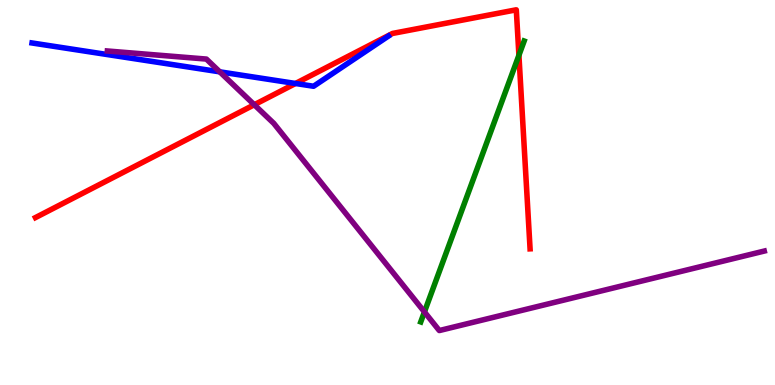[{'lines': ['blue', 'red'], 'intersections': [{'x': 3.81, 'y': 7.83}]}, {'lines': ['green', 'red'], 'intersections': [{'x': 6.7, 'y': 8.56}]}, {'lines': ['purple', 'red'], 'intersections': [{'x': 3.28, 'y': 7.28}]}, {'lines': ['blue', 'green'], 'intersections': []}, {'lines': ['blue', 'purple'], 'intersections': [{'x': 2.84, 'y': 8.13}]}, {'lines': ['green', 'purple'], 'intersections': [{'x': 5.48, 'y': 1.9}]}]